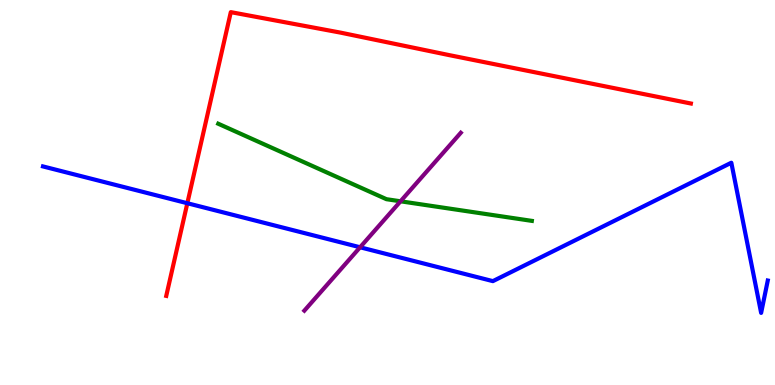[{'lines': ['blue', 'red'], 'intersections': [{'x': 2.42, 'y': 4.72}]}, {'lines': ['green', 'red'], 'intersections': []}, {'lines': ['purple', 'red'], 'intersections': []}, {'lines': ['blue', 'green'], 'intersections': []}, {'lines': ['blue', 'purple'], 'intersections': [{'x': 4.65, 'y': 3.58}]}, {'lines': ['green', 'purple'], 'intersections': [{'x': 5.17, 'y': 4.77}]}]